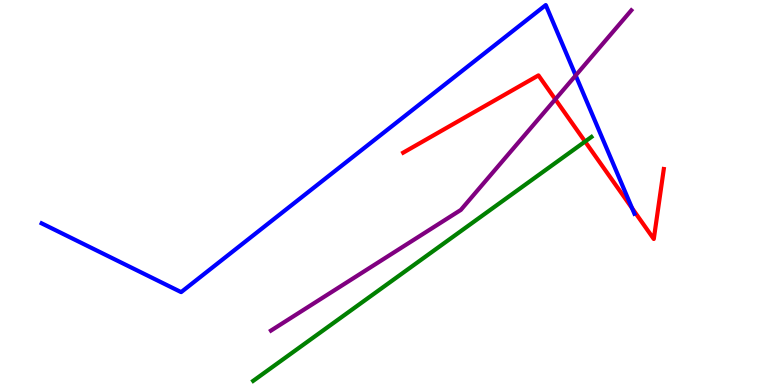[{'lines': ['blue', 'red'], 'intersections': [{'x': 8.16, 'y': 4.59}]}, {'lines': ['green', 'red'], 'intersections': [{'x': 7.55, 'y': 6.32}]}, {'lines': ['purple', 'red'], 'intersections': [{'x': 7.17, 'y': 7.42}]}, {'lines': ['blue', 'green'], 'intersections': []}, {'lines': ['blue', 'purple'], 'intersections': [{'x': 7.43, 'y': 8.04}]}, {'lines': ['green', 'purple'], 'intersections': []}]